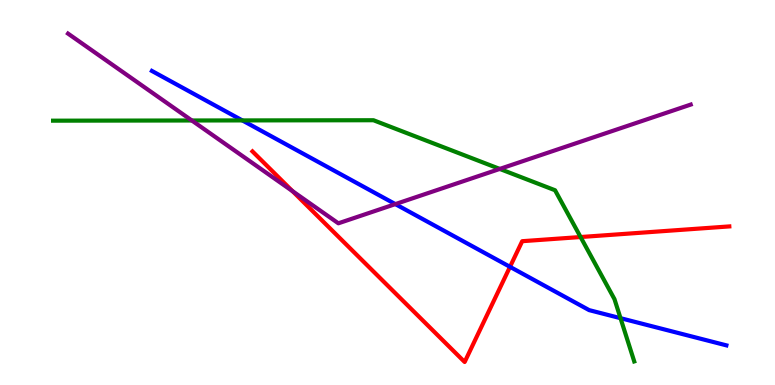[{'lines': ['blue', 'red'], 'intersections': [{'x': 6.58, 'y': 3.07}]}, {'lines': ['green', 'red'], 'intersections': [{'x': 7.49, 'y': 3.84}]}, {'lines': ['purple', 'red'], 'intersections': [{'x': 3.77, 'y': 5.04}]}, {'lines': ['blue', 'green'], 'intersections': [{'x': 3.13, 'y': 6.87}, {'x': 8.01, 'y': 1.74}]}, {'lines': ['blue', 'purple'], 'intersections': [{'x': 5.1, 'y': 4.7}]}, {'lines': ['green', 'purple'], 'intersections': [{'x': 2.48, 'y': 6.87}, {'x': 6.45, 'y': 5.61}]}]